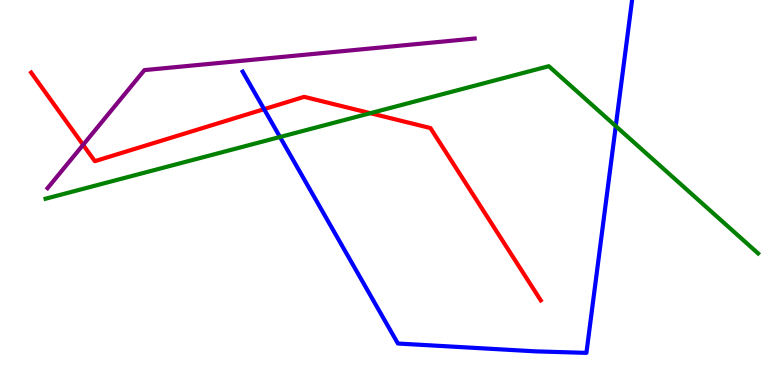[{'lines': ['blue', 'red'], 'intersections': [{'x': 3.41, 'y': 7.16}]}, {'lines': ['green', 'red'], 'intersections': [{'x': 4.78, 'y': 7.06}]}, {'lines': ['purple', 'red'], 'intersections': [{'x': 1.07, 'y': 6.24}]}, {'lines': ['blue', 'green'], 'intersections': [{'x': 3.61, 'y': 6.44}, {'x': 7.95, 'y': 6.72}]}, {'lines': ['blue', 'purple'], 'intersections': []}, {'lines': ['green', 'purple'], 'intersections': []}]